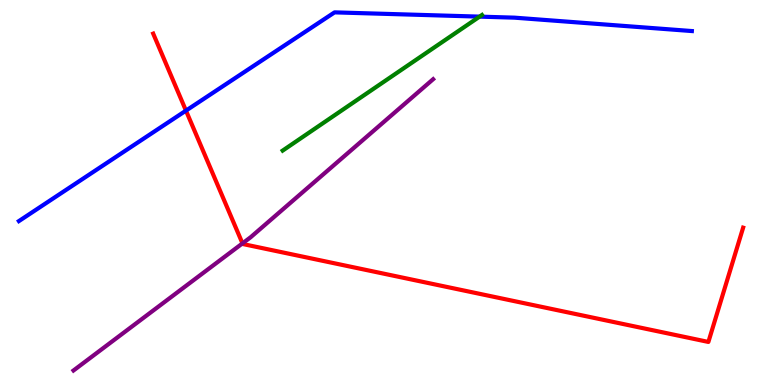[{'lines': ['blue', 'red'], 'intersections': [{'x': 2.4, 'y': 7.13}]}, {'lines': ['green', 'red'], 'intersections': []}, {'lines': ['purple', 'red'], 'intersections': [{'x': 3.13, 'y': 3.68}]}, {'lines': ['blue', 'green'], 'intersections': [{'x': 6.19, 'y': 9.57}]}, {'lines': ['blue', 'purple'], 'intersections': []}, {'lines': ['green', 'purple'], 'intersections': []}]